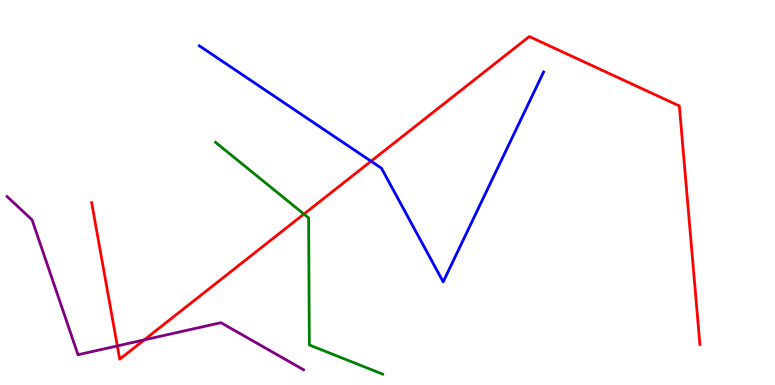[{'lines': ['blue', 'red'], 'intersections': [{'x': 4.79, 'y': 5.81}]}, {'lines': ['green', 'red'], 'intersections': [{'x': 3.92, 'y': 4.44}]}, {'lines': ['purple', 'red'], 'intersections': [{'x': 1.51, 'y': 1.02}, {'x': 1.86, 'y': 1.17}]}, {'lines': ['blue', 'green'], 'intersections': []}, {'lines': ['blue', 'purple'], 'intersections': []}, {'lines': ['green', 'purple'], 'intersections': []}]